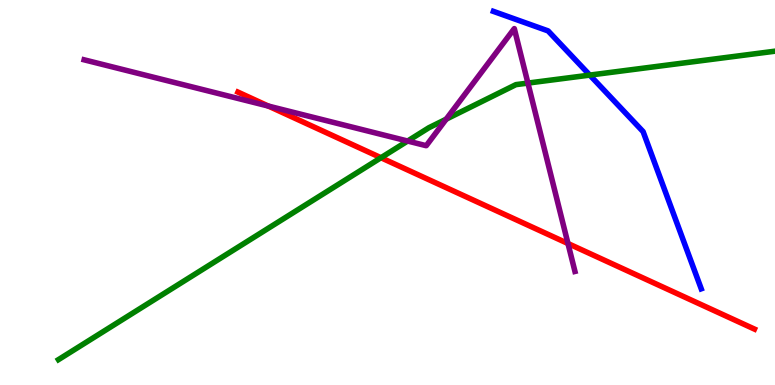[{'lines': ['blue', 'red'], 'intersections': []}, {'lines': ['green', 'red'], 'intersections': [{'x': 4.92, 'y': 5.9}]}, {'lines': ['purple', 'red'], 'intersections': [{'x': 3.46, 'y': 7.24}, {'x': 7.33, 'y': 3.67}]}, {'lines': ['blue', 'green'], 'intersections': [{'x': 7.61, 'y': 8.05}]}, {'lines': ['blue', 'purple'], 'intersections': []}, {'lines': ['green', 'purple'], 'intersections': [{'x': 5.26, 'y': 6.34}, {'x': 5.76, 'y': 6.9}, {'x': 6.81, 'y': 7.84}]}]